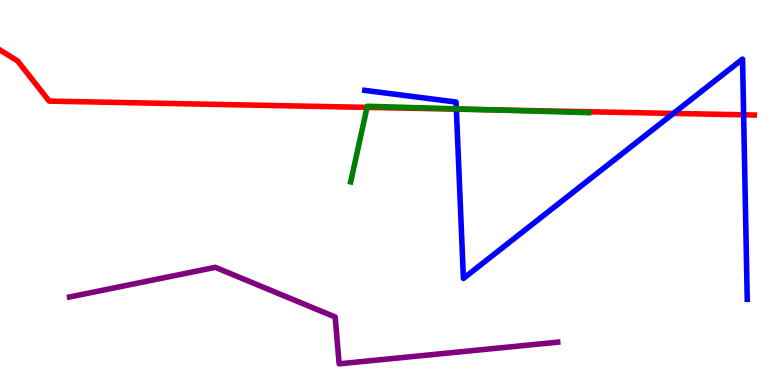[{'lines': ['blue', 'red'], 'intersections': [{'x': 5.89, 'y': 7.17}, {'x': 8.69, 'y': 7.05}, {'x': 9.6, 'y': 7.02}]}, {'lines': ['green', 'red'], 'intersections': [{'x': 4.74, 'y': 7.21}, {'x': 6.3, 'y': 7.15}]}, {'lines': ['purple', 'red'], 'intersections': []}, {'lines': ['blue', 'green'], 'intersections': [{'x': 5.89, 'y': 7.17}]}, {'lines': ['blue', 'purple'], 'intersections': []}, {'lines': ['green', 'purple'], 'intersections': []}]